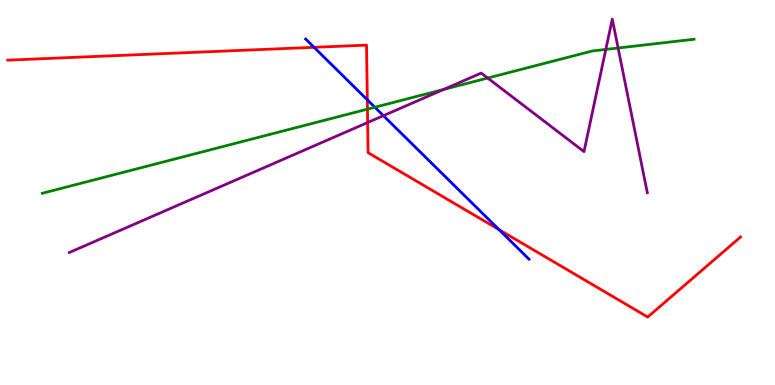[{'lines': ['blue', 'red'], 'intersections': [{'x': 4.05, 'y': 8.77}, {'x': 4.74, 'y': 7.41}, {'x': 6.44, 'y': 4.03}]}, {'lines': ['green', 'red'], 'intersections': [{'x': 4.74, 'y': 7.16}]}, {'lines': ['purple', 'red'], 'intersections': [{'x': 4.74, 'y': 6.82}]}, {'lines': ['blue', 'green'], 'intersections': [{'x': 4.84, 'y': 7.21}]}, {'lines': ['blue', 'purple'], 'intersections': [{'x': 4.95, 'y': 7.0}]}, {'lines': ['green', 'purple'], 'intersections': [{'x': 5.72, 'y': 7.68}, {'x': 6.29, 'y': 7.97}, {'x': 7.82, 'y': 8.72}, {'x': 7.98, 'y': 8.75}]}]